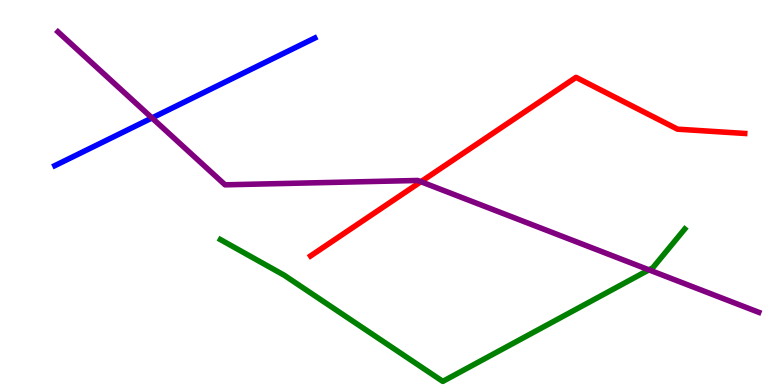[{'lines': ['blue', 'red'], 'intersections': []}, {'lines': ['green', 'red'], 'intersections': []}, {'lines': ['purple', 'red'], 'intersections': [{'x': 5.43, 'y': 5.28}]}, {'lines': ['blue', 'green'], 'intersections': []}, {'lines': ['blue', 'purple'], 'intersections': [{'x': 1.96, 'y': 6.94}]}, {'lines': ['green', 'purple'], 'intersections': [{'x': 8.37, 'y': 2.99}]}]